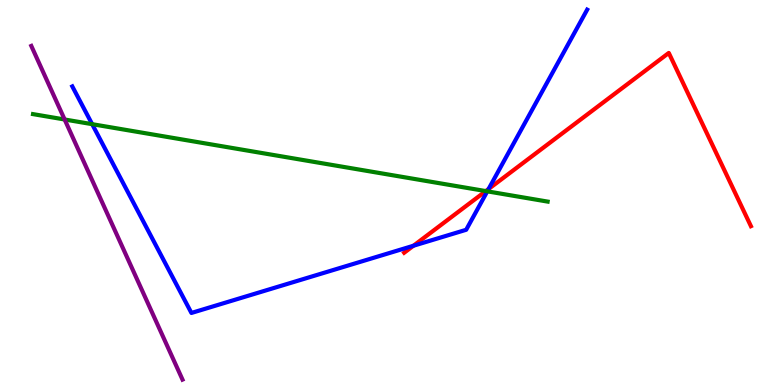[{'lines': ['blue', 'red'], 'intersections': [{'x': 5.33, 'y': 3.62}, {'x': 6.3, 'y': 5.09}]}, {'lines': ['green', 'red'], 'intersections': [{'x': 6.27, 'y': 5.04}]}, {'lines': ['purple', 'red'], 'intersections': []}, {'lines': ['blue', 'green'], 'intersections': [{'x': 1.19, 'y': 6.77}, {'x': 6.29, 'y': 5.03}]}, {'lines': ['blue', 'purple'], 'intersections': []}, {'lines': ['green', 'purple'], 'intersections': [{'x': 0.834, 'y': 6.9}]}]